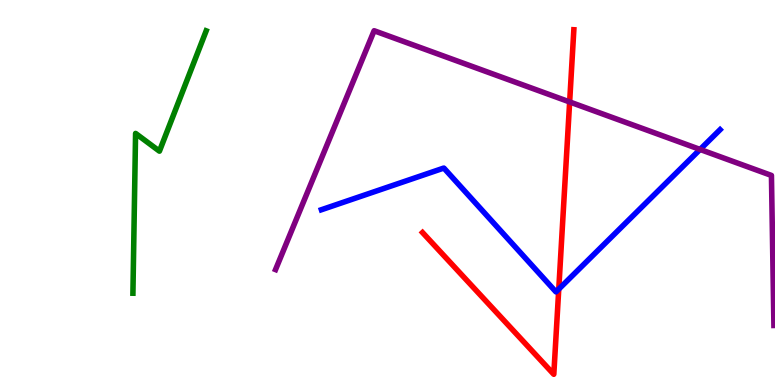[{'lines': ['blue', 'red'], 'intersections': [{'x': 7.21, 'y': 2.49}]}, {'lines': ['green', 'red'], 'intersections': []}, {'lines': ['purple', 'red'], 'intersections': [{'x': 7.35, 'y': 7.35}]}, {'lines': ['blue', 'green'], 'intersections': []}, {'lines': ['blue', 'purple'], 'intersections': [{'x': 9.03, 'y': 6.12}]}, {'lines': ['green', 'purple'], 'intersections': []}]